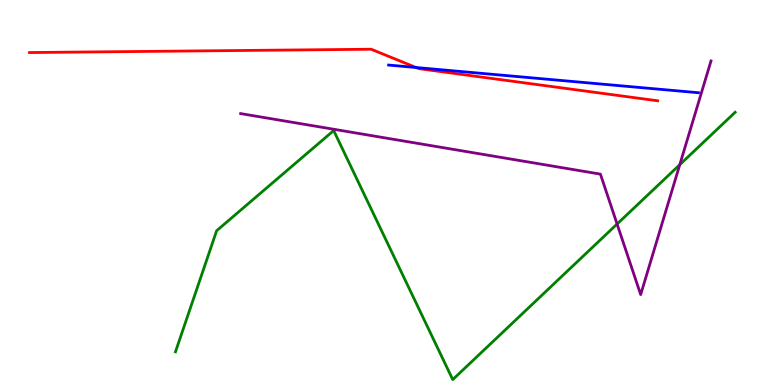[{'lines': ['blue', 'red'], 'intersections': [{'x': 5.37, 'y': 8.25}]}, {'lines': ['green', 'red'], 'intersections': []}, {'lines': ['purple', 'red'], 'intersections': []}, {'lines': ['blue', 'green'], 'intersections': []}, {'lines': ['blue', 'purple'], 'intersections': []}, {'lines': ['green', 'purple'], 'intersections': [{'x': 7.96, 'y': 4.18}, {'x': 8.77, 'y': 5.72}]}]